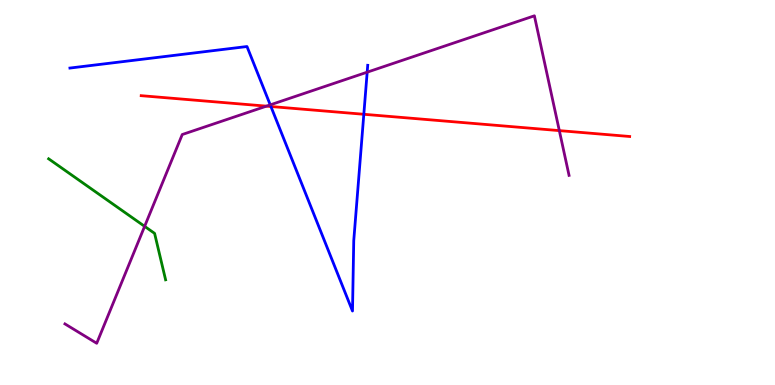[{'lines': ['blue', 'red'], 'intersections': [{'x': 3.5, 'y': 7.23}, {'x': 4.69, 'y': 7.03}]}, {'lines': ['green', 'red'], 'intersections': []}, {'lines': ['purple', 'red'], 'intersections': [{'x': 3.44, 'y': 7.24}, {'x': 7.22, 'y': 6.61}]}, {'lines': ['blue', 'green'], 'intersections': []}, {'lines': ['blue', 'purple'], 'intersections': [{'x': 3.49, 'y': 7.28}, {'x': 4.74, 'y': 8.13}]}, {'lines': ['green', 'purple'], 'intersections': [{'x': 1.87, 'y': 4.12}]}]